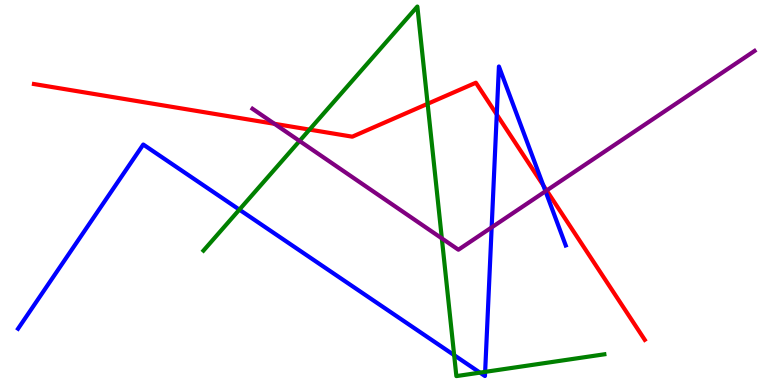[{'lines': ['blue', 'red'], 'intersections': [{'x': 6.41, 'y': 7.03}, {'x': 7.01, 'y': 5.18}]}, {'lines': ['green', 'red'], 'intersections': [{'x': 3.99, 'y': 6.63}, {'x': 5.52, 'y': 7.3}]}, {'lines': ['purple', 'red'], 'intersections': [{'x': 3.54, 'y': 6.78}, {'x': 7.05, 'y': 5.05}]}, {'lines': ['blue', 'green'], 'intersections': [{'x': 3.09, 'y': 4.55}, {'x': 5.86, 'y': 0.775}, {'x': 6.19, 'y': 0.321}, {'x': 6.26, 'y': 0.341}]}, {'lines': ['blue', 'purple'], 'intersections': [{'x': 6.34, 'y': 4.09}, {'x': 7.04, 'y': 5.03}]}, {'lines': ['green', 'purple'], 'intersections': [{'x': 3.87, 'y': 6.34}, {'x': 5.7, 'y': 3.81}]}]